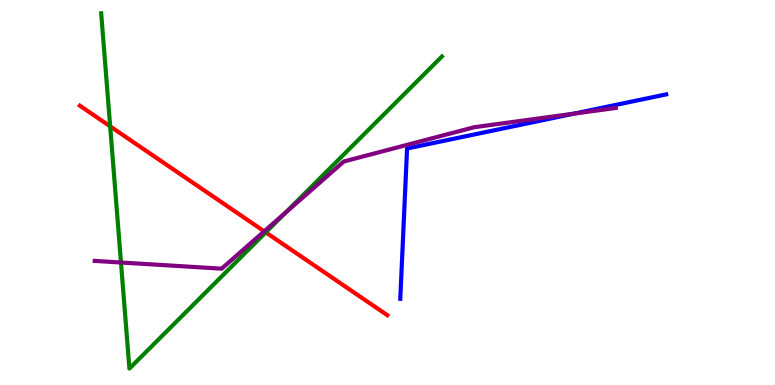[{'lines': ['blue', 'red'], 'intersections': []}, {'lines': ['green', 'red'], 'intersections': [{'x': 1.42, 'y': 6.72}, {'x': 3.43, 'y': 3.96}]}, {'lines': ['purple', 'red'], 'intersections': [{'x': 3.41, 'y': 3.99}]}, {'lines': ['blue', 'green'], 'intersections': []}, {'lines': ['blue', 'purple'], 'intersections': [{'x': 7.41, 'y': 7.05}]}, {'lines': ['green', 'purple'], 'intersections': [{'x': 1.56, 'y': 3.18}, {'x': 3.68, 'y': 4.47}]}]